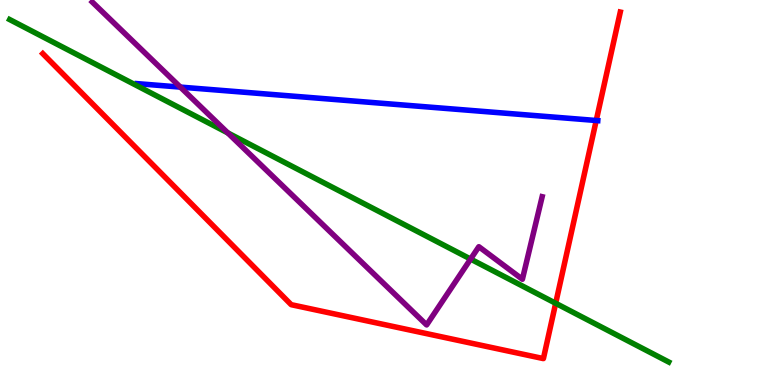[{'lines': ['blue', 'red'], 'intersections': [{'x': 7.69, 'y': 6.87}]}, {'lines': ['green', 'red'], 'intersections': [{'x': 7.17, 'y': 2.12}]}, {'lines': ['purple', 'red'], 'intersections': []}, {'lines': ['blue', 'green'], 'intersections': []}, {'lines': ['blue', 'purple'], 'intersections': [{'x': 2.33, 'y': 7.74}]}, {'lines': ['green', 'purple'], 'intersections': [{'x': 2.94, 'y': 6.55}, {'x': 6.07, 'y': 3.27}]}]